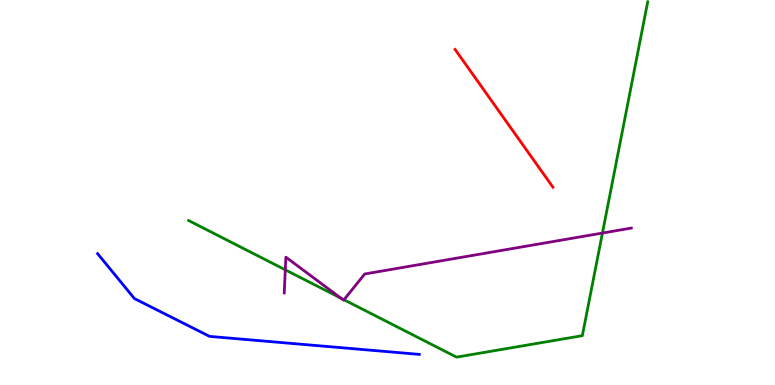[{'lines': ['blue', 'red'], 'intersections': []}, {'lines': ['green', 'red'], 'intersections': []}, {'lines': ['purple', 'red'], 'intersections': []}, {'lines': ['blue', 'green'], 'intersections': []}, {'lines': ['blue', 'purple'], 'intersections': []}, {'lines': ['green', 'purple'], 'intersections': [{'x': 3.68, 'y': 2.99}, {'x': 4.4, 'y': 2.25}, {'x': 4.44, 'y': 2.21}, {'x': 7.77, 'y': 3.95}]}]